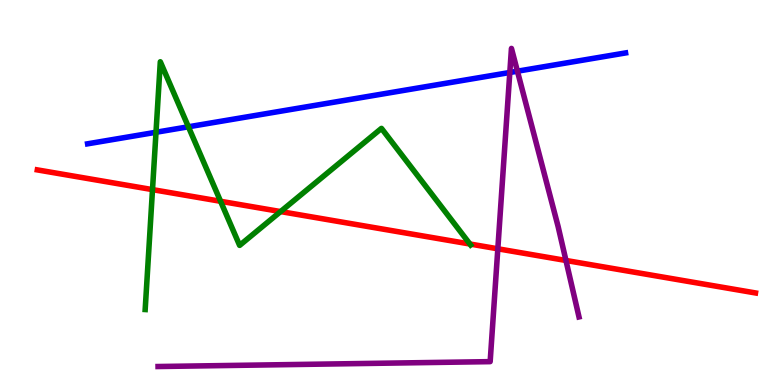[{'lines': ['blue', 'red'], 'intersections': []}, {'lines': ['green', 'red'], 'intersections': [{'x': 1.97, 'y': 5.07}, {'x': 2.85, 'y': 4.77}, {'x': 3.62, 'y': 4.5}, {'x': 6.06, 'y': 3.66}]}, {'lines': ['purple', 'red'], 'intersections': [{'x': 6.42, 'y': 3.54}, {'x': 7.3, 'y': 3.23}]}, {'lines': ['blue', 'green'], 'intersections': [{'x': 2.01, 'y': 6.56}, {'x': 2.43, 'y': 6.71}]}, {'lines': ['blue', 'purple'], 'intersections': [{'x': 6.58, 'y': 8.12}, {'x': 6.68, 'y': 8.15}]}, {'lines': ['green', 'purple'], 'intersections': []}]